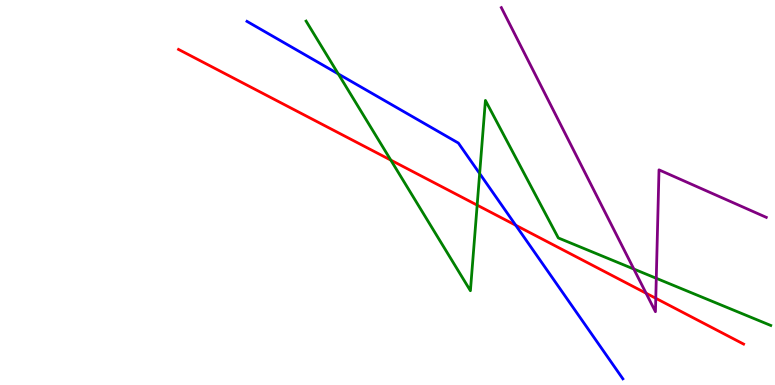[{'lines': ['blue', 'red'], 'intersections': [{'x': 6.65, 'y': 4.15}]}, {'lines': ['green', 'red'], 'intersections': [{'x': 5.04, 'y': 5.84}, {'x': 6.16, 'y': 4.67}]}, {'lines': ['purple', 'red'], 'intersections': [{'x': 8.34, 'y': 2.38}, {'x': 8.46, 'y': 2.25}]}, {'lines': ['blue', 'green'], 'intersections': [{'x': 4.37, 'y': 8.08}, {'x': 6.19, 'y': 5.49}]}, {'lines': ['blue', 'purple'], 'intersections': []}, {'lines': ['green', 'purple'], 'intersections': [{'x': 8.18, 'y': 3.01}, {'x': 8.47, 'y': 2.77}]}]